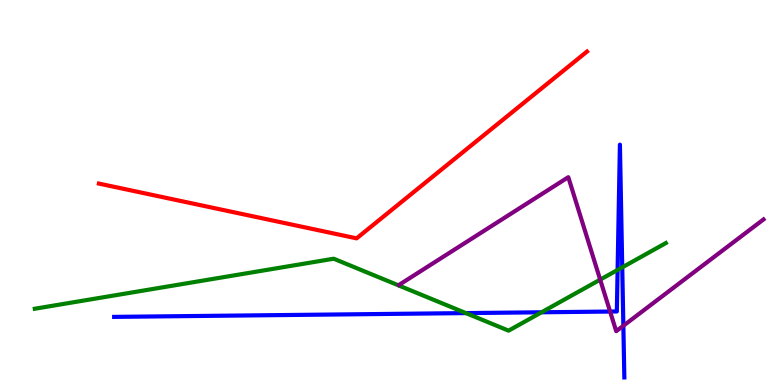[{'lines': ['blue', 'red'], 'intersections': []}, {'lines': ['green', 'red'], 'intersections': []}, {'lines': ['purple', 'red'], 'intersections': []}, {'lines': ['blue', 'green'], 'intersections': [{'x': 6.01, 'y': 1.87}, {'x': 6.99, 'y': 1.89}, {'x': 7.97, 'y': 2.99}, {'x': 8.03, 'y': 3.06}]}, {'lines': ['blue', 'purple'], 'intersections': [{'x': 7.87, 'y': 1.91}, {'x': 8.04, 'y': 1.54}]}, {'lines': ['green', 'purple'], 'intersections': [{'x': 7.74, 'y': 2.74}]}]